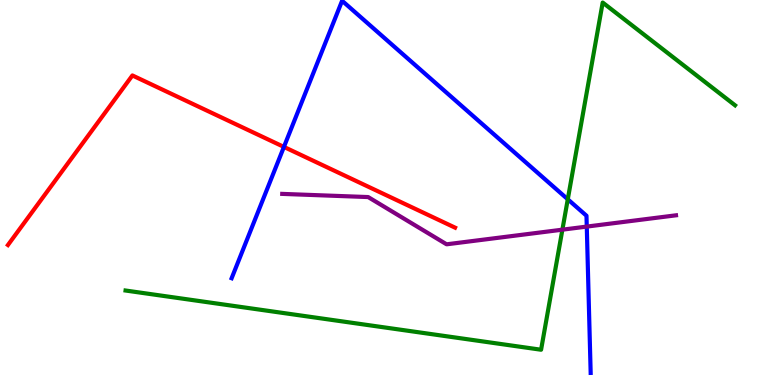[{'lines': ['blue', 'red'], 'intersections': [{'x': 3.66, 'y': 6.18}]}, {'lines': ['green', 'red'], 'intersections': []}, {'lines': ['purple', 'red'], 'intersections': []}, {'lines': ['blue', 'green'], 'intersections': [{'x': 7.33, 'y': 4.82}]}, {'lines': ['blue', 'purple'], 'intersections': [{'x': 7.57, 'y': 4.11}]}, {'lines': ['green', 'purple'], 'intersections': [{'x': 7.26, 'y': 4.03}]}]